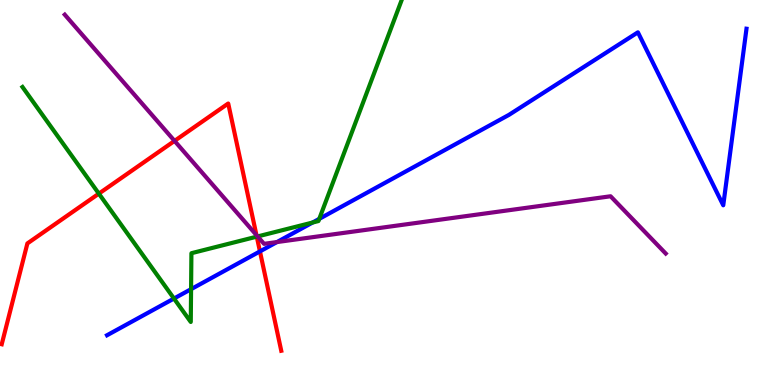[{'lines': ['blue', 'red'], 'intersections': [{'x': 3.35, 'y': 3.47}]}, {'lines': ['green', 'red'], 'intersections': [{'x': 1.28, 'y': 4.97}, {'x': 3.31, 'y': 3.85}]}, {'lines': ['purple', 'red'], 'intersections': [{'x': 2.25, 'y': 6.34}, {'x': 3.31, 'y': 3.89}]}, {'lines': ['blue', 'green'], 'intersections': [{'x': 2.24, 'y': 2.25}, {'x': 2.47, 'y': 2.49}, {'x': 4.03, 'y': 4.22}, {'x': 4.12, 'y': 4.32}]}, {'lines': ['blue', 'purple'], 'intersections': [{'x': 3.57, 'y': 3.71}]}, {'lines': ['green', 'purple'], 'intersections': [{'x': 3.32, 'y': 3.86}]}]